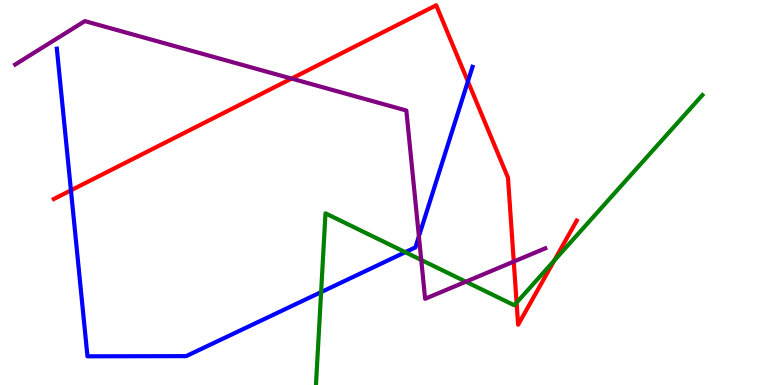[{'lines': ['blue', 'red'], 'intersections': [{'x': 0.915, 'y': 5.06}, {'x': 6.04, 'y': 7.89}]}, {'lines': ['green', 'red'], 'intersections': [{'x': 6.67, 'y': 2.14}, {'x': 7.15, 'y': 3.23}]}, {'lines': ['purple', 'red'], 'intersections': [{'x': 3.76, 'y': 7.96}, {'x': 6.63, 'y': 3.21}]}, {'lines': ['blue', 'green'], 'intersections': [{'x': 4.14, 'y': 2.41}, {'x': 5.23, 'y': 3.45}]}, {'lines': ['blue', 'purple'], 'intersections': [{'x': 5.41, 'y': 3.86}]}, {'lines': ['green', 'purple'], 'intersections': [{'x': 5.44, 'y': 3.25}, {'x': 6.01, 'y': 2.68}]}]